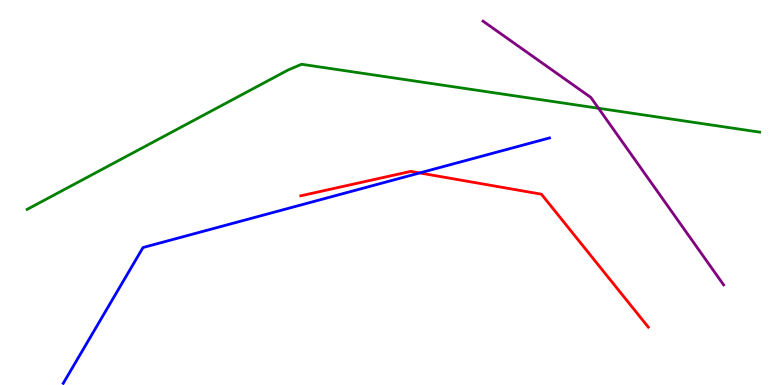[{'lines': ['blue', 'red'], 'intersections': [{'x': 5.42, 'y': 5.51}]}, {'lines': ['green', 'red'], 'intersections': []}, {'lines': ['purple', 'red'], 'intersections': []}, {'lines': ['blue', 'green'], 'intersections': []}, {'lines': ['blue', 'purple'], 'intersections': []}, {'lines': ['green', 'purple'], 'intersections': [{'x': 7.72, 'y': 7.19}]}]